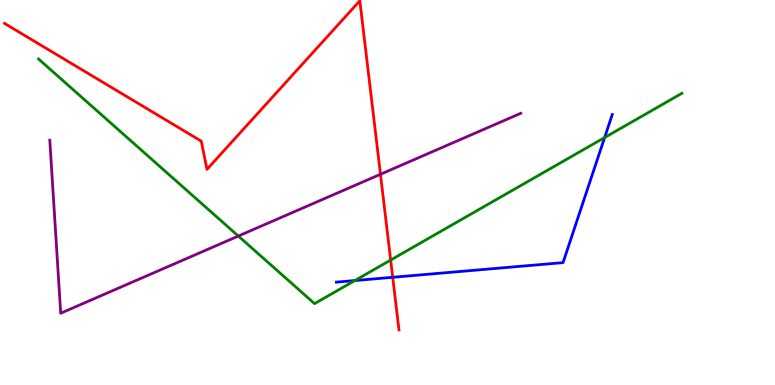[{'lines': ['blue', 'red'], 'intersections': [{'x': 5.07, 'y': 2.8}]}, {'lines': ['green', 'red'], 'intersections': [{'x': 5.04, 'y': 3.25}]}, {'lines': ['purple', 'red'], 'intersections': [{'x': 4.91, 'y': 5.47}]}, {'lines': ['blue', 'green'], 'intersections': [{'x': 4.58, 'y': 2.71}, {'x': 7.8, 'y': 6.43}]}, {'lines': ['blue', 'purple'], 'intersections': []}, {'lines': ['green', 'purple'], 'intersections': [{'x': 3.08, 'y': 3.87}]}]